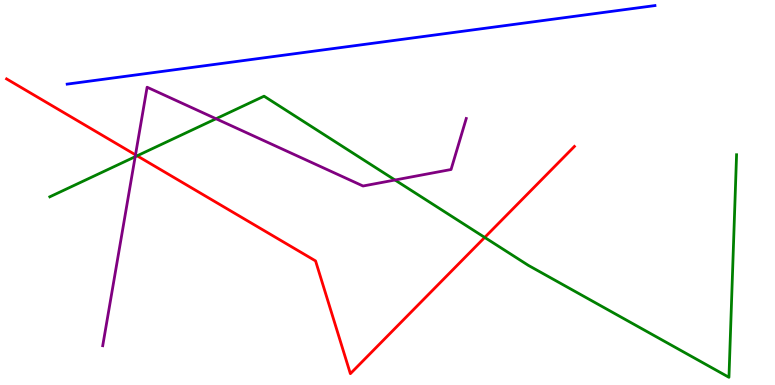[{'lines': ['blue', 'red'], 'intersections': []}, {'lines': ['green', 'red'], 'intersections': [{'x': 1.77, 'y': 5.95}, {'x': 6.25, 'y': 3.83}]}, {'lines': ['purple', 'red'], 'intersections': [{'x': 1.75, 'y': 5.98}]}, {'lines': ['blue', 'green'], 'intersections': []}, {'lines': ['blue', 'purple'], 'intersections': []}, {'lines': ['green', 'purple'], 'intersections': [{'x': 1.74, 'y': 5.93}, {'x': 2.79, 'y': 6.92}, {'x': 5.1, 'y': 5.32}]}]